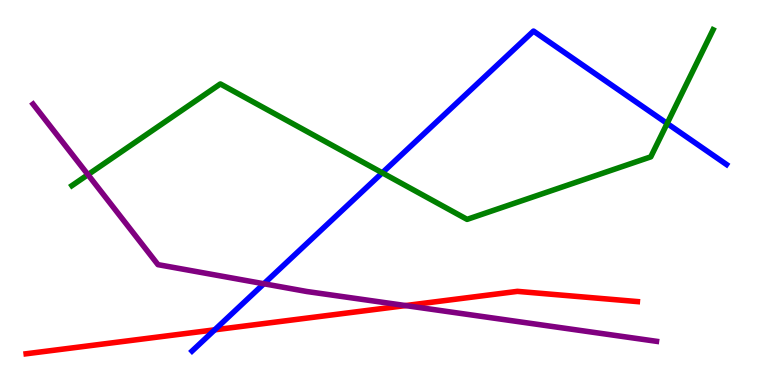[{'lines': ['blue', 'red'], 'intersections': [{'x': 2.77, 'y': 1.43}]}, {'lines': ['green', 'red'], 'intersections': []}, {'lines': ['purple', 'red'], 'intersections': [{'x': 5.23, 'y': 2.06}]}, {'lines': ['blue', 'green'], 'intersections': [{'x': 4.93, 'y': 5.51}, {'x': 8.61, 'y': 6.79}]}, {'lines': ['blue', 'purple'], 'intersections': [{'x': 3.4, 'y': 2.63}]}, {'lines': ['green', 'purple'], 'intersections': [{'x': 1.13, 'y': 5.46}]}]